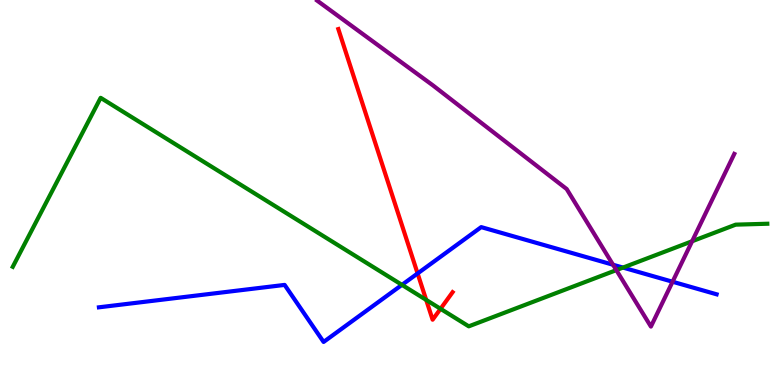[{'lines': ['blue', 'red'], 'intersections': [{'x': 5.39, 'y': 2.9}]}, {'lines': ['green', 'red'], 'intersections': [{'x': 5.5, 'y': 2.21}, {'x': 5.68, 'y': 1.98}]}, {'lines': ['purple', 'red'], 'intersections': []}, {'lines': ['blue', 'green'], 'intersections': [{'x': 5.19, 'y': 2.6}, {'x': 8.04, 'y': 3.05}]}, {'lines': ['blue', 'purple'], 'intersections': [{'x': 7.91, 'y': 3.12}, {'x': 8.68, 'y': 2.68}]}, {'lines': ['green', 'purple'], 'intersections': [{'x': 7.95, 'y': 2.98}, {'x': 8.93, 'y': 3.73}]}]